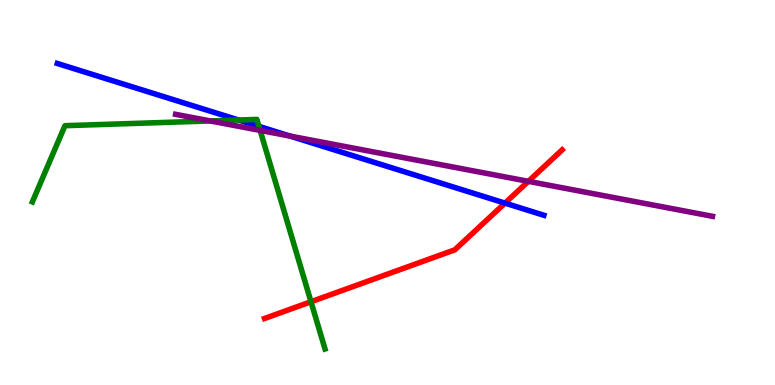[{'lines': ['blue', 'red'], 'intersections': [{'x': 6.52, 'y': 4.72}]}, {'lines': ['green', 'red'], 'intersections': [{'x': 4.01, 'y': 2.16}]}, {'lines': ['purple', 'red'], 'intersections': [{'x': 6.82, 'y': 5.29}]}, {'lines': ['blue', 'green'], 'intersections': [{'x': 3.08, 'y': 6.88}, {'x': 3.34, 'y': 6.72}]}, {'lines': ['blue', 'purple'], 'intersections': [{'x': 3.74, 'y': 6.47}]}, {'lines': ['green', 'purple'], 'intersections': [{'x': 2.71, 'y': 6.86}, {'x': 3.36, 'y': 6.61}]}]